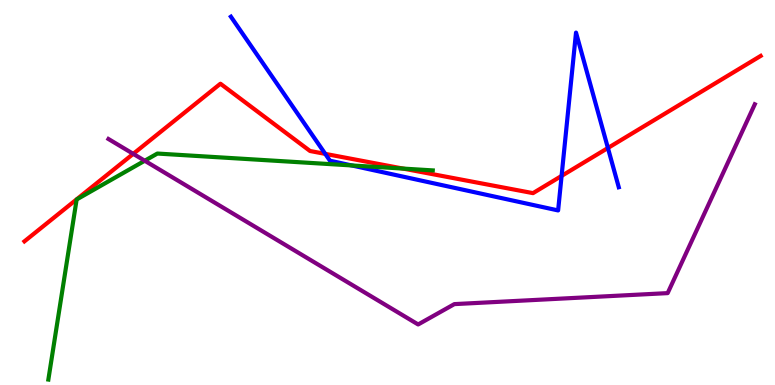[{'lines': ['blue', 'red'], 'intersections': [{'x': 4.2, 'y': 6.0}, {'x': 7.25, 'y': 5.43}, {'x': 7.84, 'y': 6.16}]}, {'lines': ['green', 'red'], 'intersections': [{'x': 5.2, 'y': 5.62}]}, {'lines': ['purple', 'red'], 'intersections': [{'x': 1.72, 'y': 6.0}]}, {'lines': ['blue', 'green'], 'intersections': [{'x': 4.54, 'y': 5.7}]}, {'lines': ['blue', 'purple'], 'intersections': []}, {'lines': ['green', 'purple'], 'intersections': [{'x': 1.87, 'y': 5.83}]}]